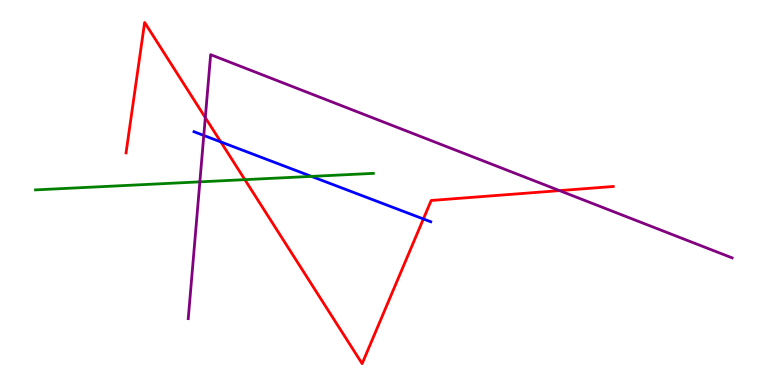[{'lines': ['blue', 'red'], 'intersections': [{'x': 2.85, 'y': 6.31}, {'x': 5.46, 'y': 4.31}]}, {'lines': ['green', 'red'], 'intersections': [{'x': 3.16, 'y': 5.33}]}, {'lines': ['purple', 'red'], 'intersections': [{'x': 2.65, 'y': 6.95}, {'x': 7.22, 'y': 5.05}]}, {'lines': ['blue', 'green'], 'intersections': [{'x': 4.02, 'y': 5.42}]}, {'lines': ['blue', 'purple'], 'intersections': [{'x': 2.63, 'y': 6.48}]}, {'lines': ['green', 'purple'], 'intersections': [{'x': 2.58, 'y': 5.28}]}]